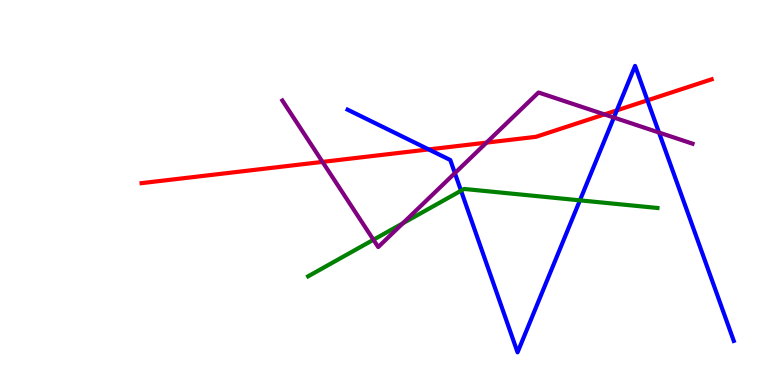[{'lines': ['blue', 'red'], 'intersections': [{'x': 5.53, 'y': 6.12}, {'x': 7.96, 'y': 7.13}, {'x': 8.35, 'y': 7.39}]}, {'lines': ['green', 'red'], 'intersections': []}, {'lines': ['purple', 'red'], 'intersections': [{'x': 4.16, 'y': 5.79}, {'x': 6.28, 'y': 6.3}, {'x': 7.8, 'y': 7.03}]}, {'lines': ['blue', 'green'], 'intersections': [{'x': 5.95, 'y': 5.05}, {'x': 7.48, 'y': 4.8}]}, {'lines': ['blue', 'purple'], 'intersections': [{'x': 5.87, 'y': 5.5}, {'x': 7.92, 'y': 6.95}, {'x': 8.5, 'y': 6.56}]}, {'lines': ['green', 'purple'], 'intersections': [{'x': 4.82, 'y': 3.77}, {'x': 5.2, 'y': 4.2}]}]